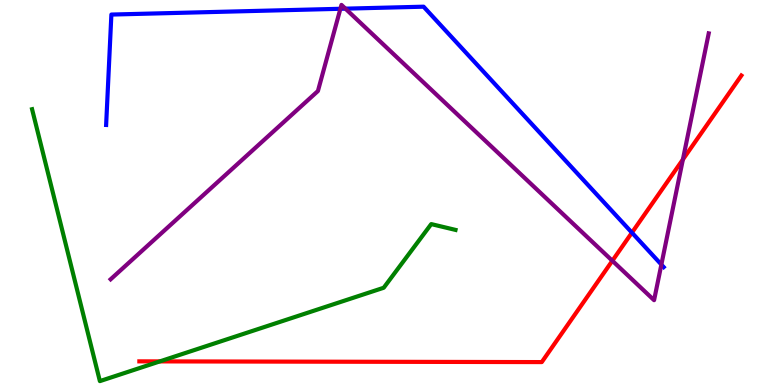[{'lines': ['blue', 'red'], 'intersections': [{'x': 8.15, 'y': 3.96}]}, {'lines': ['green', 'red'], 'intersections': [{'x': 2.06, 'y': 0.613}]}, {'lines': ['purple', 'red'], 'intersections': [{'x': 7.9, 'y': 3.23}, {'x': 8.81, 'y': 5.86}]}, {'lines': ['blue', 'green'], 'intersections': []}, {'lines': ['blue', 'purple'], 'intersections': [{'x': 4.39, 'y': 9.77}, {'x': 4.46, 'y': 9.78}, {'x': 8.53, 'y': 3.13}]}, {'lines': ['green', 'purple'], 'intersections': []}]